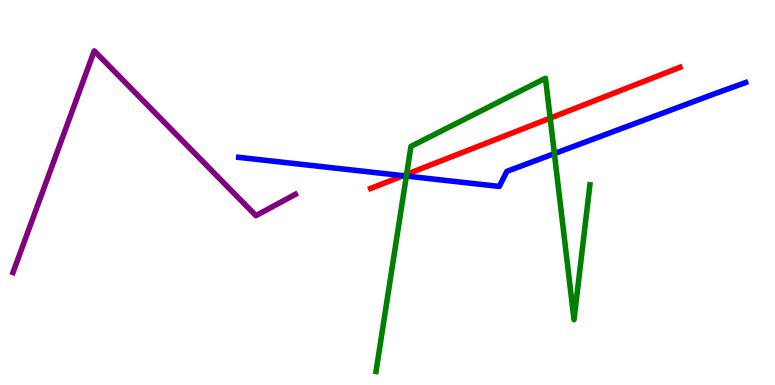[{'lines': ['blue', 'red'], 'intersections': [{'x': 5.2, 'y': 5.44}]}, {'lines': ['green', 'red'], 'intersections': [{'x': 5.25, 'y': 5.47}, {'x': 7.1, 'y': 6.93}]}, {'lines': ['purple', 'red'], 'intersections': []}, {'lines': ['blue', 'green'], 'intersections': [{'x': 5.24, 'y': 5.43}, {'x': 7.15, 'y': 6.01}]}, {'lines': ['blue', 'purple'], 'intersections': []}, {'lines': ['green', 'purple'], 'intersections': []}]